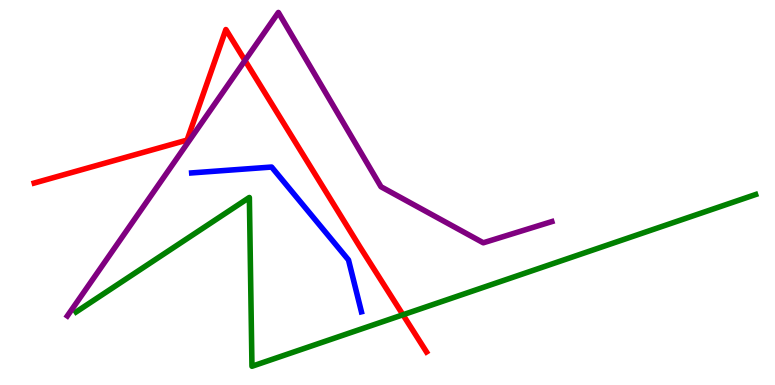[{'lines': ['blue', 'red'], 'intersections': []}, {'lines': ['green', 'red'], 'intersections': [{'x': 5.2, 'y': 1.82}]}, {'lines': ['purple', 'red'], 'intersections': [{'x': 3.16, 'y': 8.43}]}, {'lines': ['blue', 'green'], 'intersections': []}, {'lines': ['blue', 'purple'], 'intersections': []}, {'lines': ['green', 'purple'], 'intersections': []}]